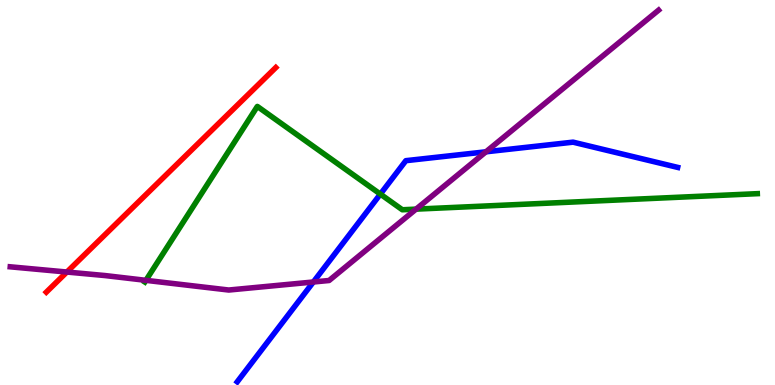[{'lines': ['blue', 'red'], 'intersections': []}, {'lines': ['green', 'red'], 'intersections': []}, {'lines': ['purple', 'red'], 'intersections': [{'x': 0.863, 'y': 2.93}]}, {'lines': ['blue', 'green'], 'intersections': [{'x': 4.91, 'y': 4.96}]}, {'lines': ['blue', 'purple'], 'intersections': [{'x': 4.04, 'y': 2.68}, {'x': 6.27, 'y': 6.06}]}, {'lines': ['green', 'purple'], 'intersections': [{'x': 1.88, 'y': 2.72}, {'x': 5.37, 'y': 4.57}]}]